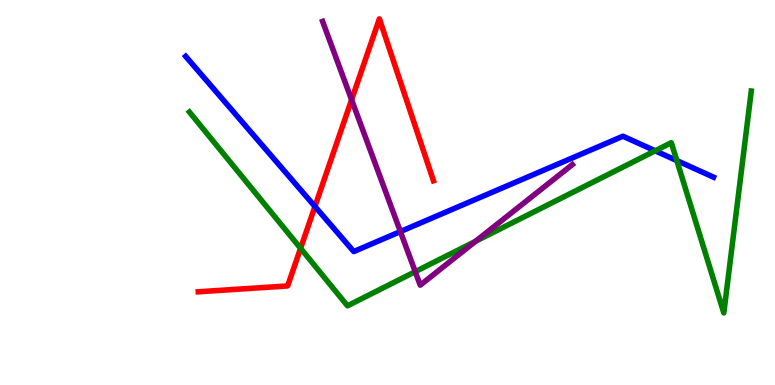[{'lines': ['blue', 'red'], 'intersections': [{'x': 4.06, 'y': 4.64}]}, {'lines': ['green', 'red'], 'intersections': [{'x': 3.88, 'y': 3.55}]}, {'lines': ['purple', 'red'], 'intersections': [{'x': 4.54, 'y': 7.41}]}, {'lines': ['blue', 'green'], 'intersections': [{'x': 8.45, 'y': 6.08}, {'x': 8.73, 'y': 5.83}]}, {'lines': ['blue', 'purple'], 'intersections': [{'x': 5.17, 'y': 3.99}]}, {'lines': ['green', 'purple'], 'intersections': [{'x': 5.36, 'y': 2.94}, {'x': 6.14, 'y': 3.73}]}]